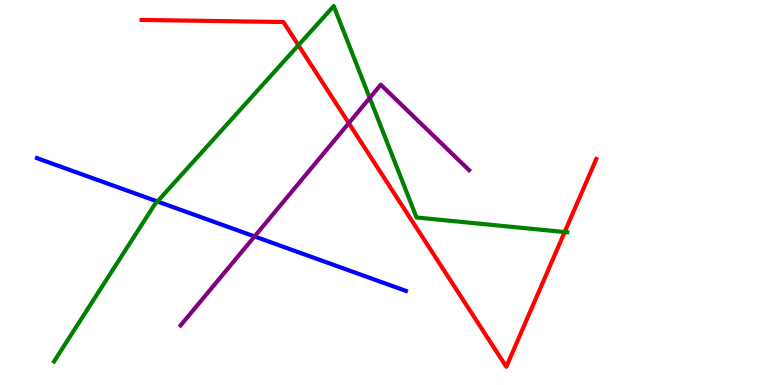[{'lines': ['blue', 'red'], 'intersections': []}, {'lines': ['green', 'red'], 'intersections': [{'x': 3.85, 'y': 8.83}, {'x': 7.29, 'y': 3.97}]}, {'lines': ['purple', 'red'], 'intersections': [{'x': 4.5, 'y': 6.8}]}, {'lines': ['blue', 'green'], 'intersections': [{'x': 2.03, 'y': 4.77}]}, {'lines': ['blue', 'purple'], 'intersections': [{'x': 3.28, 'y': 3.86}]}, {'lines': ['green', 'purple'], 'intersections': [{'x': 4.77, 'y': 7.46}]}]